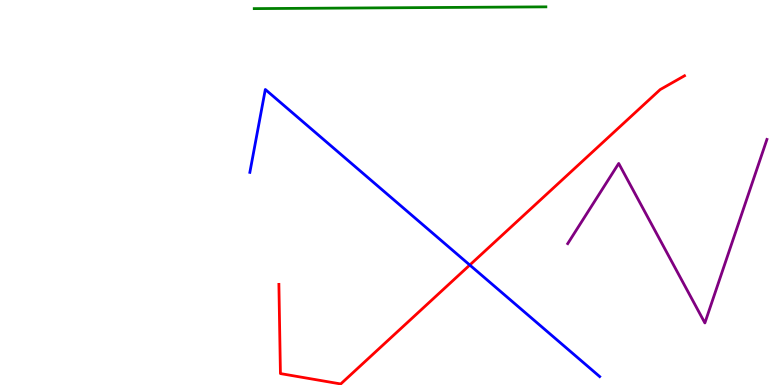[{'lines': ['blue', 'red'], 'intersections': [{'x': 6.06, 'y': 3.12}]}, {'lines': ['green', 'red'], 'intersections': []}, {'lines': ['purple', 'red'], 'intersections': []}, {'lines': ['blue', 'green'], 'intersections': []}, {'lines': ['blue', 'purple'], 'intersections': []}, {'lines': ['green', 'purple'], 'intersections': []}]